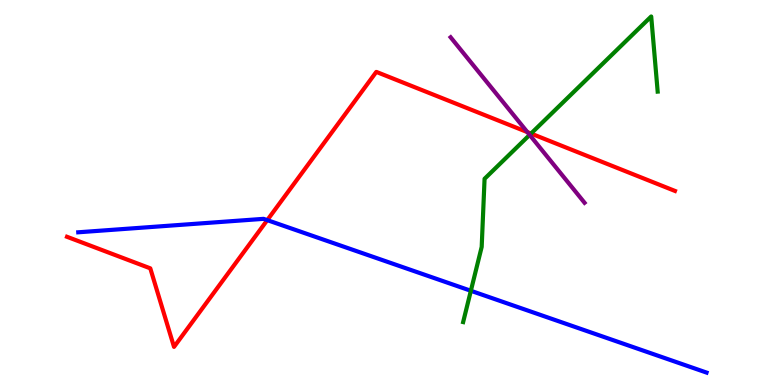[{'lines': ['blue', 'red'], 'intersections': [{'x': 3.45, 'y': 4.28}]}, {'lines': ['green', 'red'], 'intersections': [{'x': 6.85, 'y': 6.53}]}, {'lines': ['purple', 'red'], 'intersections': [{'x': 6.8, 'y': 6.57}]}, {'lines': ['blue', 'green'], 'intersections': [{'x': 6.08, 'y': 2.45}]}, {'lines': ['blue', 'purple'], 'intersections': []}, {'lines': ['green', 'purple'], 'intersections': [{'x': 6.83, 'y': 6.5}]}]